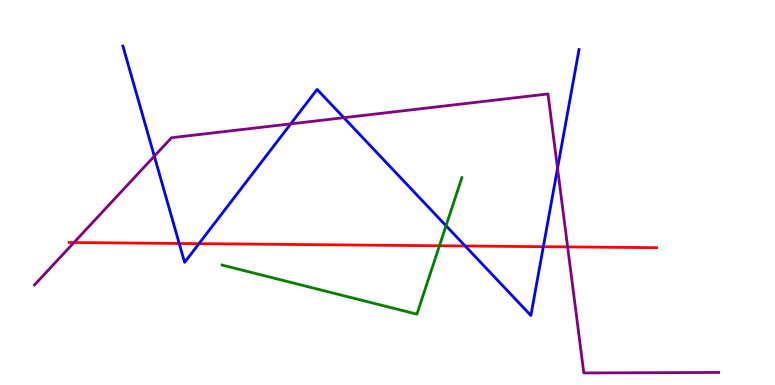[{'lines': ['blue', 'red'], 'intersections': [{'x': 2.31, 'y': 3.68}, {'x': 2.57, 'y': 3.67}, {'x': 6.0, 'y': 3.61}, {'x': 7.01, 'y': 3.59}]}, {'lines': ['green', 'red'], 'intersections': [{'x': 5.67, 'y': 3.62}]}, {'lines': ['purple', 'red'], 'intersections': [{'x': 0.954, 'y': 3.7}, {'x': 7.32, 'y': 3.59}]}, {'lines': ['blue', 'green'], 'intersections': [{'x': 5.76, 'y': 4.14}]}, {'lines': ['blue', 'purple'], 'intersections': [{'x': 1.99, 'y': 5.94}, {'x': 3.75, 'y': 6.78}, {'x': 4.44, 'y': 6.94}, {'x': 7.19, 'y': 5.63}]}, {'lines': ['green', 'purple'], 'intersections': []}]